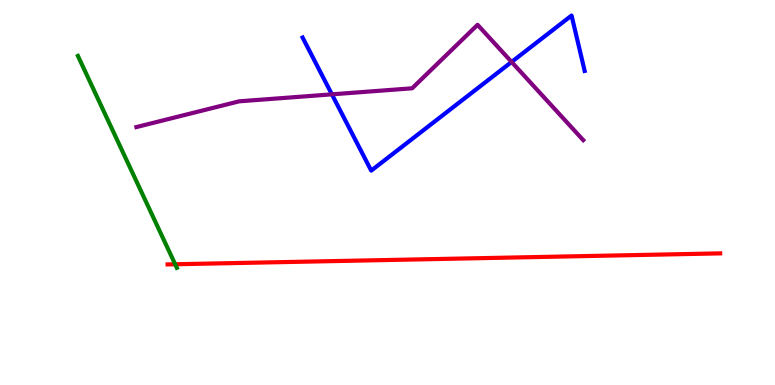[{'lines': ['blue', 'red'], 'intersections': []}, {'lines': ['green', 'red'], 'intersections': [{'x': 2.26, 'y': 3.14}]}, {'lines': ['purple', 'red'], 'intersections': []}, {'lines': ['blue', 'green'], 'intersections': []}, {'lines': ['blue', 'purple'], 'intersections': [{'x': 4.28, 'y': 7.55}, {'x': 6.6, 'y': 8.39}]}, {'lines': ['green', 'purple'], 'intersections': []}]